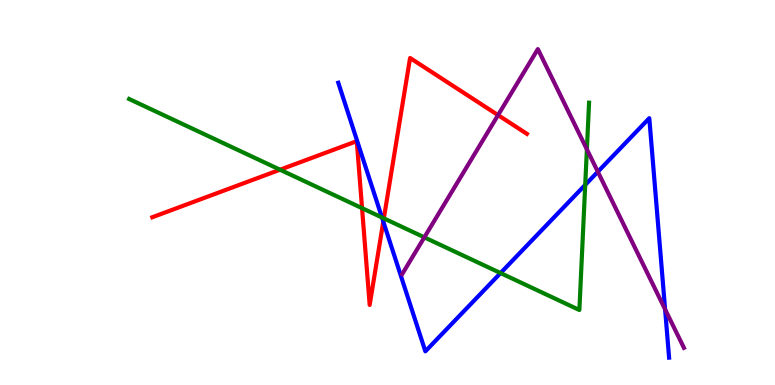[{'lines': ['blue', 'red'], 'intersections': [{'x': 4.95, 'y': 4.24}]}, {'lines': ['green', 'red'], 'intersections': [{'x': 3.61, 'y': 5.59}, {'x': 4.67, 'y': 4.59}, {'x': 4.95, 'y': 4.33}]}, {'lines': ['purple', 'red'], 'intersections': [{'x': 6.43, 'y': 7.01}]}, {'lines': ['blue', 'green'], 'intersections': [{'x': 4.93, 'y': 4.35}, {'x': 6.46, 'y': 2.91}, {'x': 7.55, 'y': 5.2}]}, {'lines': ['blue', 'purple'], 'intersections': [{'x': 7.71, 'y': 5.54}, {'x': 8.58, 'y': 1.97}]}, {'lines': ['green', 'purple'], 'intersections': [{'x': 5.48, 'y': 3.84}, {'x': 7.57, 'y': 6.12}]}]